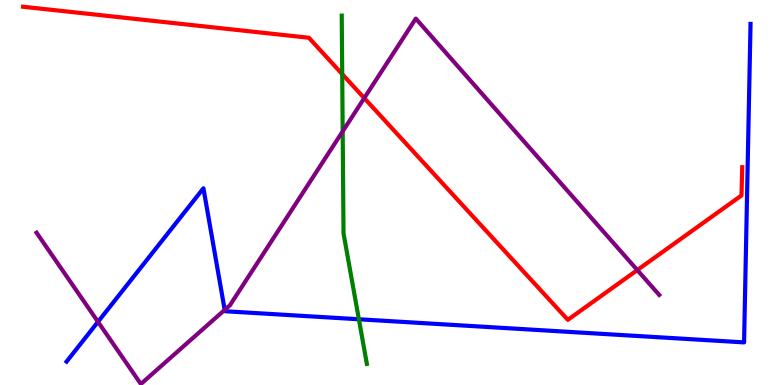[{'lines': ['blue', 'red'], 'intersections': []}, {'lines': ['green', 'red'], 'intersections': [{'x': 4.42, 'y': 8.08}]}, {'lines': ['purple', 'red'], 'intersections': [{'x': 4.7, 'y': 7.45}, {'x': 8.22, 'y': 2.99}]}, {'lines': ['blue', 'green'], 'intersections': [{'x': 4.63, 'y': 1.71}]}, {'lines': ['blue', 'purple'], 'intersections': [{'x': 1.26, 'y': 1.64}, {'x': 2.9, 'y': 1.95}]}, {'lines': ['green', 'purple'], 'intersections': [{'x': 4.42, 'y': 6.59}]}]